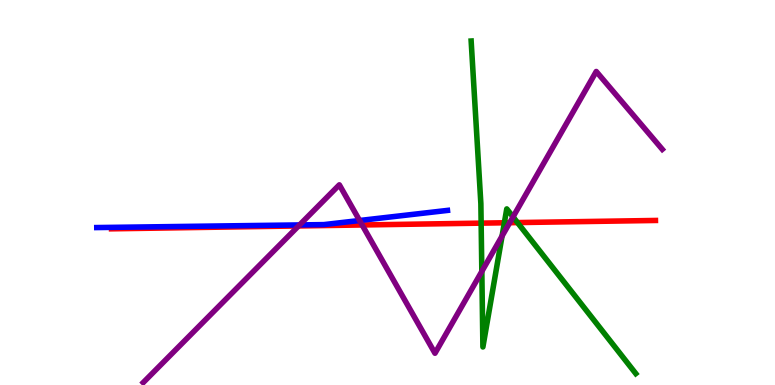[{'lines': ['blue', 'red'], 'intersections': []}, {'lines': ['green', 'red'], 'intersections': [{'x': 6.21, 'y': 4.2}, {'x': 6.51, 'y': 4.21}, {'x': 6.68, 'y': 4.22}]}, {'lines': ['purple', 'red'], 'intersections': [{'x': 3.85, 'y': 4.13}, {'x': 4.67, 'y': 4.16}, {'x': 6.58, 'y': 4.22}]}, {'lines': ['blue', 'green'], 'intersections': []}, {'lines': ['blue', 'purple'], 'intersections': [{'x': 3.87, 'y': 4.16}, {'x': 4.64, 'y': 4.27}]}, {'lines': ['green', 'purple'], 'intersections': [{'x': 6.22, 'y': 2.95}, {'x': 6.48, 'y': 3.87}, {'x': 6.62, 'y': 4.37}]}]